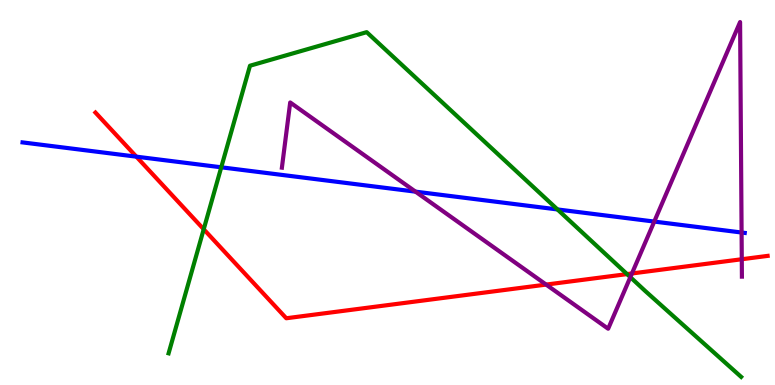[{'lines': ['blue', 'red'], 'intersections': [{'x': 1.76, 'y': 5.93}]}, {'lines': ['green', 'red'], 'intersections': [{'x': 2.63, 'y': 4.05}, {'x': 8.09, 'y': 2.88}]}, {'lines': ['purple', 'red'], 'intersections': [{'x': 7.05, 'y': 2.61}, {'x': 8.15, 'y': 2.9}, {'x': 9.57, 'y': 3.27}]}, {'lines': ['blue', 'green'], 'intersections': [{'x': 2.85, 'y': 5.65}, {'x': 7.19, 'y': 4.56}]}, {'lines': ['blue', 'purple'], 'intersections': [{'x': 5.36, 'y': 5.02}, {'x': 8.44, 'y': 4.24}, {'x': 9.57, 'y': 3.96}]}, {'lines': ['green', 'purple'], 'intersections': [{'x': 8.13, 'y': 2.8}]}]